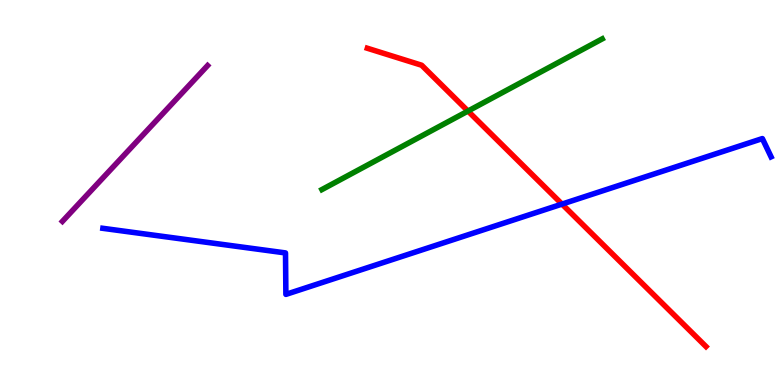[{'lines': ['blue', 'red'], 'intersections': [{'x': 7.25, 'y': 4.7}]}, {'lines': ['green', 'red'], 'intersections': [{'x': 6.04, 'y': 7.12}]}, {'lines': ['purple', 'red'], 'intersections': []}, {'lines': ['blue', 'green'], 'intersections': []}, {'lines': ['blue', 'purple'], 'intersections': []}, {'lines': ['green', 'purple'], 'intersections': []}]